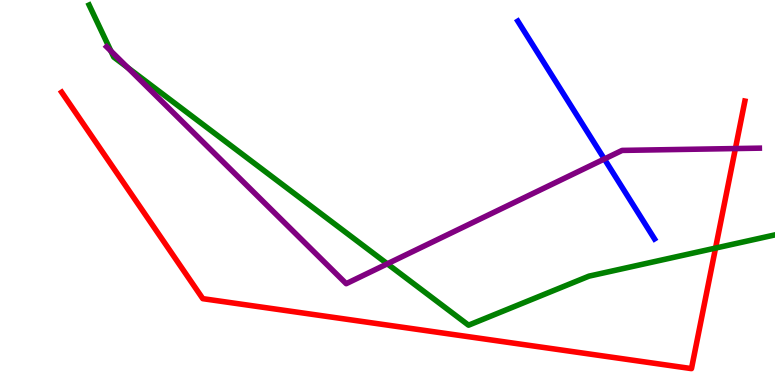[{'lines': ['blue', 'red'], 'intersections': []}, {'lines': ['green', 'red'], 'intersections': [{'x': 9.23, 'y': 3.56}]}, {'lines': ['purple', 'red'], 'intersections': [{'x': 9.49, 'y': 6.14}]}, {'lines': ['blue', 'green'], 'intersections': []}, {'lines': ['blue', 'purple'], 'intersections': [{'x': 7.8, 'y': 5.87}]}, {'lines': ['green', 'purple'], 'intersections': [{'x': 1.43, 'y': 8.68}, {'x': 1.65, 'y': 8.24}, {'x': 5.0, 'y': 3.15}]}]